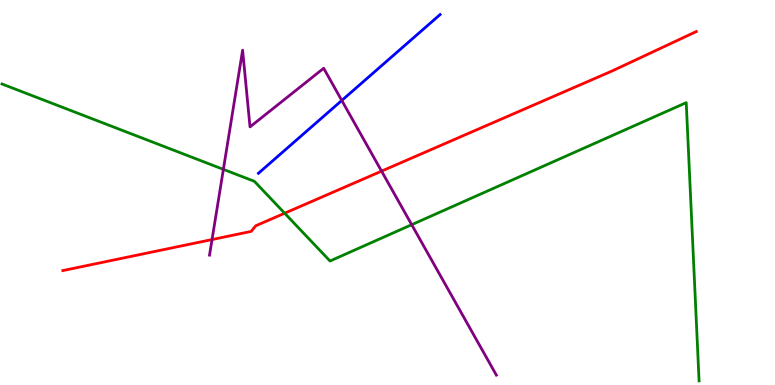[{'lines': ['blue', 'red'], 'intersections': []}, {'lines': ['green', 'red'], 'intersections': [{'x': 3.67, 'y': 4.46}]}, {'lines': ['purple', 'red'], 'intersections': [{'x': 2.74, 'y': 3.78}, {'x': 4.92, 'y': 5.56}]}, {'lines': ['blue', 'green'], 'intersections': []}, {'lines': ['blue', 'purple'], 'intersections': [{'x': 4.41, 'y': 7.39}]}, {'lines': ['green', 'purple'], 'intersections': [{'x': 2.88, 'y': 5.6}, {'x': 5.31, 'y': 4.16}]}]